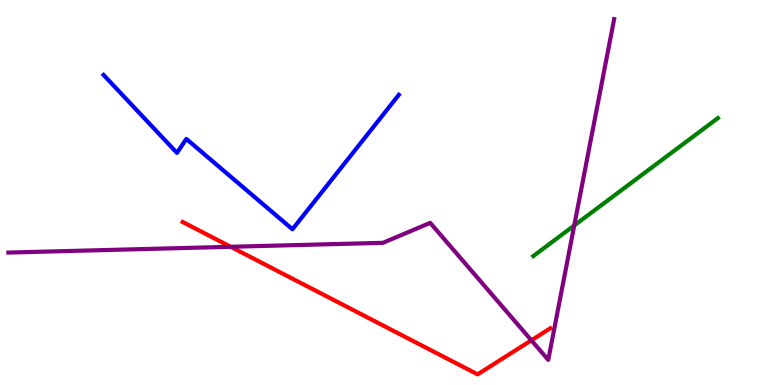[{'lines': ['blue', 'red'], 'intersections': []}, {'lines': ['green', 'red'], 'intersections': []}, {'lines': ['purple', 'red'], 'intersections': [{'x': 2.98, 'y': 3.59}, {'x': 6.86, 'y': 1.16}]}, {'lines': ['blue', 'green'], 'intersections': []}, {'lines': ['blue', 'purple'], 'intersections': []}, {'lines': ['green', 'purple'], 'intersections': [{'x': 7.41, 'y': 4.14}]}]